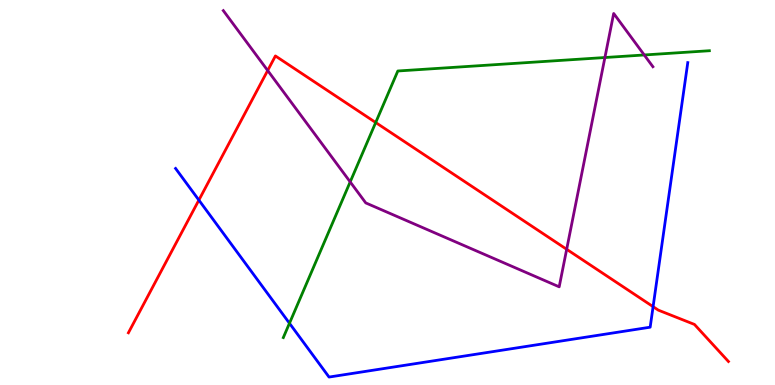[{'lines': ['blue', 'red'], 'intersections': [{'x': 2.57, 'y': 4.8}, {'x': 8.43, 'y': 2.03}]}, {'lines': ['green', 'red'], 'intersections': [{'x': 4.85, 'y': 6.82}]}, {'lines': ['purple', 'red'], 'intersections': [{'x': 3.45, 'y': 8.17}, {'x': 7.31, 'y': 3.52}]}, {'lines': ['blue', 'green'], 'intersections': [{'x': 3.74, 'y': 1.6}]}, {'lines': ['blue', 'purple'], 'intersections': []}, {'lines': ['green', 'purple'], 'intersections': [{'x': 4.52, 'y': 5.28}, {'x': 7.81, 'y': 8.51}, {'x': 8.31, 'y': 8.57}]}]